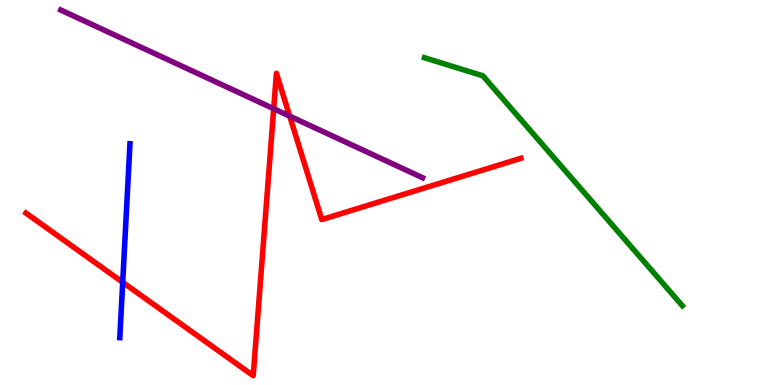[{'lines': ['blue', 'red'], 'intersections': [{'x': 1.58, 'y': 2.67}]}, {'lines': ['green', 'red'], 'intersections': []}, {'lines': ['purple', 'red'], 'intersections': [{'x': 3.53, 'y': 7.18}, {'x': 3.74, 'y': 6.98}]}, {'lines': ['blue', 'green'], 'intersections': []}, {'lines': ['blue', 'purple'], 'intersections': []}, {'lines': ['green', 'purple'], 'intersections': []}]